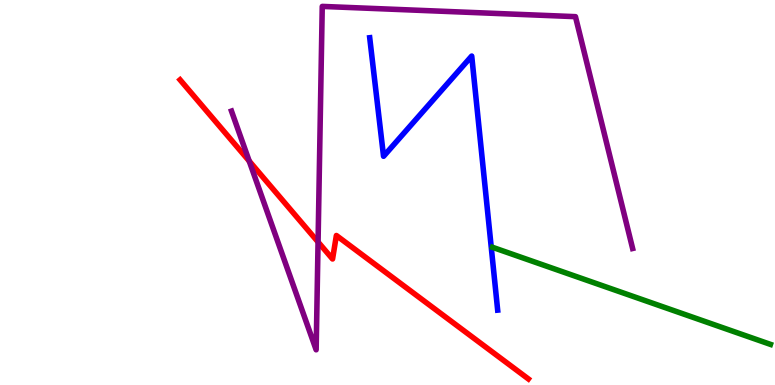[{'lines': ['blue', 'red'], 'intersections': []}, {'lines': ['green', 'red'], 'intersections': []}, {'lines': ['purple', 'red'], 'intersections': [{'x': 3.22, 'y': 5.82}, {'x': 4.1, 'y': 3.71}]}, {'lines': ['blue', 'green'], 'intersections': []}, {'lines': ['blue', 'purple'], 'intersections': []}, {'lines': ['green', 'purple'], 'intersections': []}]